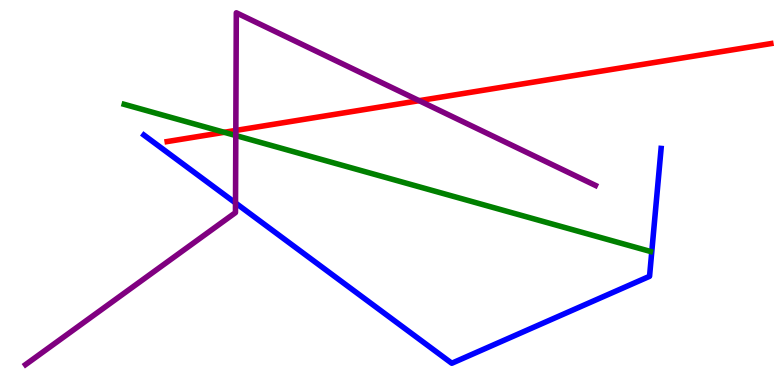[{'lines': ['blue', 'red'], 'intersections': []}, {'lines': ['green', 'red'], 'intersections': [{'x': 2.89, 'y': 6.56}]}, {'lines': ['purple', 'red'], 'intersections': [{'x': 3.04, 'y': 6.61}, {'x': 5.41, 'y': 7.39}]}, {'lines': ['blue', 'green'], 'intersections': []}, {'lines': ['blue', 'purple'], 'intersections': [{'x': 3.04, 'y': 4.73}]}, {'lines': ['green', 'purple'], 'intersections': [{'x': 3.04, 'y': 6.48}]}]